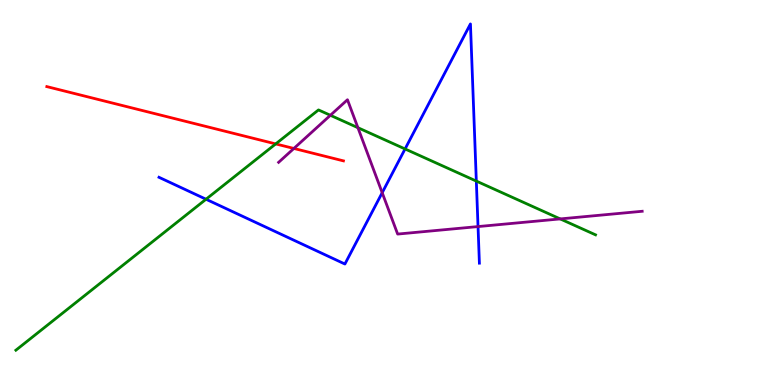[{'lines': ['blue', 'red'], 'intersections': []}, {'lines': ['green', 'red'], 'intersections': [{'x': 3.56, 'y': 6.26}]}, {'lines': ['purple', 'red'], 'intersections': [{'x': 3.79, 'y': 6.14}]}, {'lines': ['blue', 'green'], 'intersections': [{'x': 2.66, 'y': 4.83}, {'x': 5.23, 'y': 6.13}, {'x': 6.15, 'y': 5.3}]}, {'lines': ['blue', 'purple'], 'intersections': [{'x': 4.93, 'y': 4.99}, {'x': 6.17, 'y': 4.11}]}, {'lines': ['green', 'purple'], 'intersections': [{'x': 4.26, 'y': 7.01}, {'x': 4.62, 'y': 6.68}, {'x': 7.23, 'y': 4.31}]}]